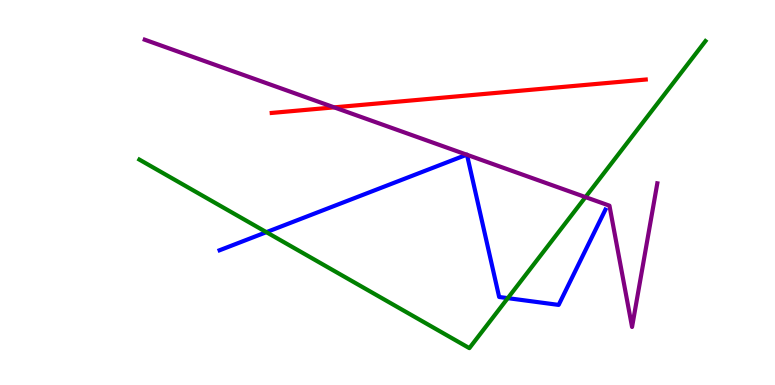[{'lines': ['blue', 'red'], 'intersections': []}, {'lines': ['green', 'red'], 'intersections': []}, {'lines': ['purple', 'red'], 'intersections': [{'x': 4.31, 'y': 7.21}]}, {'lines': ['blue', 'green'], 'intersections': [{'x': 3.44, 'y': 3.97}, {'x': 6.55, 'y': 2.26}]}, {'lines': ['blue', 'purple'], 'intersections': [{'x': 6.02, 'y': 5.98}, {'x': 6.03, 'y': 5.98}]}, {'lines': ['green', 'purple'], 'intersections': [{'x': 7.55, 'y': 4.88}]}]